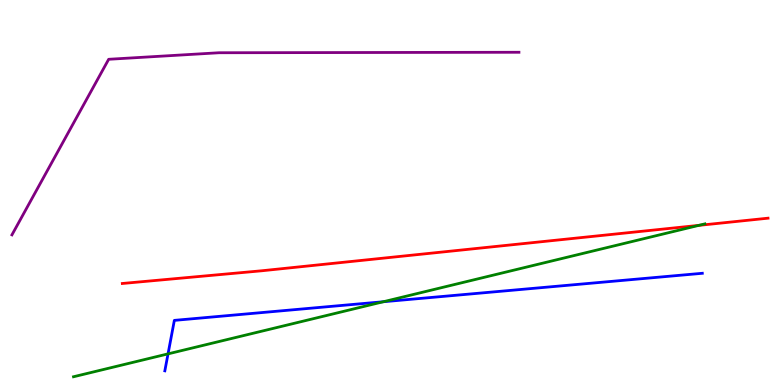[{'lines': ['blue', 'red'], 'intersections': []}, {'lines': ['green', 'red'], 'intersections': [{'x': 9.02, 'y': 4.15}]}, {'lines': ['purple', 'red'], 'intersections': []}, {'lines': ['blue', 'green'], 'intersections': [{'x': 2.17, 'y': 0.809}, {'x': 4.95, 'y': 2.16}]}, {'lines': ['blue', 'purple'], 'intersections': []}, {'lines': ['green', 'purple'], 'intersections': []}]